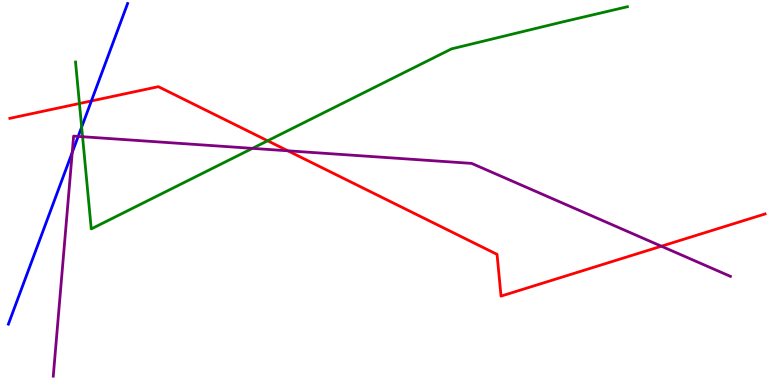[{'lines': ['blue', 'red'], 'intersections': [{'x': 1.18, 'y': 7.38}]}, {'lines': ['green', 'red'], 'intersections': [{'x': 1.03, 'y': 7.31}, {'x': 3.45, 'y': 6.34}]}, {'lines': ['purple', 'red'], 'intersections': [{'x': 3.71, 'y': 6.08}, {'x': 8.53, 'y': 3.6}]}, {'lines': ['blue', 'green'], 'intersections': [{'x': 1.05, 'y': 6.7}]}, {'lines': ['blue', 'purple'], 'intersections': [{'x': 0.932, 'y': 6.04}, {'x': 1.01, 'y': 6.46}]}, {'lines': ['green', 'purple'], 'intersections': [{'x': 1.07, 'y': 6.45}, {'x': 3.26, 'y': 6.15}]}]